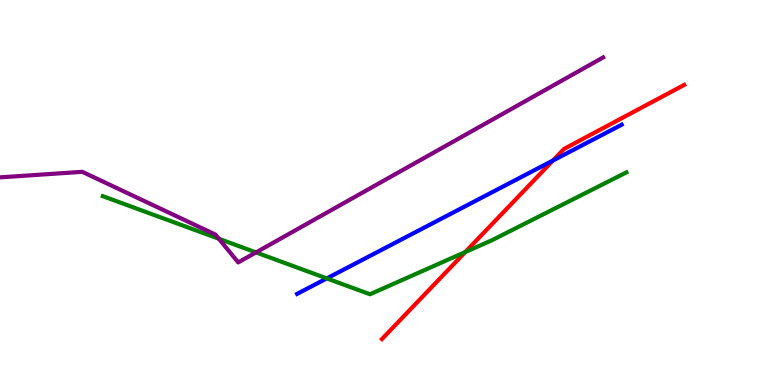[{'lines': ['blue', 'red'], 'intersections': [{'x': 7.13, 'y': 5.83}]}, {'lines': ['green', 'red'], 'intersections': [{'x': 6.0, 'y': 3.45}]}, {'lines': ['purple', 'red'], 'intersections': []}, {'lines': ['blue', 'green'], 'intersections': [{'x': 4.22, 'y': 2.77}]}, {'lines': ['blue', 'purple'], 'intersections': []}, {'lines': ['green', 'purple'], 'intersections': [{'x': 2.82, 'y': 3.8}, {'x': 3.3, 'y': 3.44}]}]